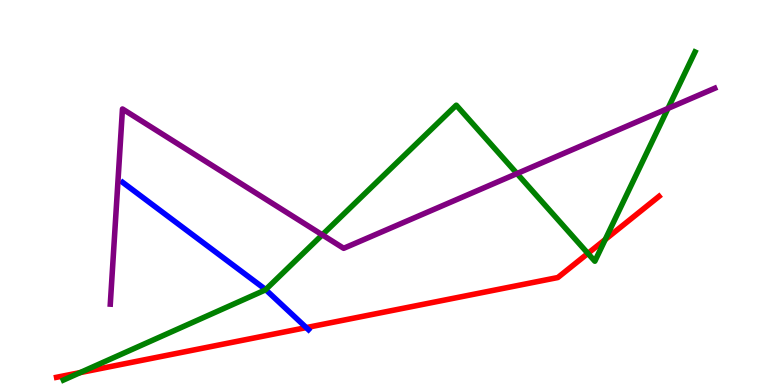[{'lines': ['blue', 'red'], 'intersections': [{'x': 3.95, 'y': 1.49}]}, {'lines': ['green', 'red'], 'intersections': [{'x': 1.03, 'y': 0.322}, {'x': 7.59, 'y': 3.42}, {'x': 7.81, 'y': 3.78}]}, {'lines': ['purple', 'red'], 'intersections': []}, {'lines': ['blue', 'green'], 'intersections': [{'x': 3.43, 'y': 2.48}]}, {'lines': ['blue', 'purple'], 'intersections': []}, {'lines': ['green', 'purple'], 'intersections': [{'x': 4.16, 'y': 3.9}, {'x': 6.67, 'y': 5.49}, {'x': 8.62, 'y': 7.18}]}]